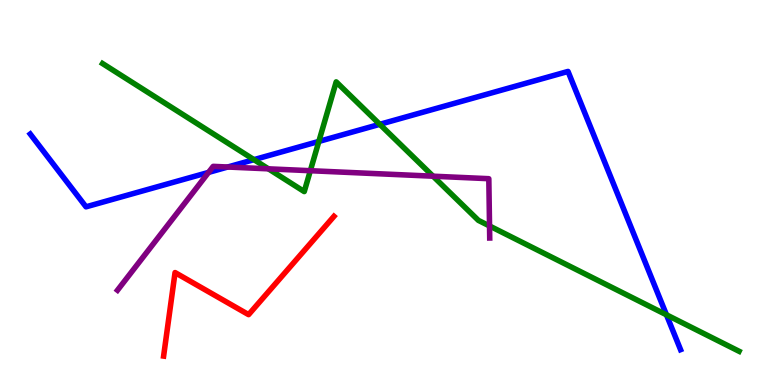[{'lines': ['blue', 'red'], 'intersections': []}, {'lines': ['green', 'red'], 'intersections': []}, {'lines': ['purple', 'red'], 'intersections': []}, {'lines': ['blue', 'green'], 'intersections': [{'x': 3.28, 'y': 5.85}, {'x': 4.11, 'y': 6.33}, {'x': 4.9, 'y': 6.77}, {'x': 8.6, 'y': 1.82}]}, {'lines': ['blue', 'purple'], 'intersections': [{'x': 2.69, 'y': 5.52}, {'x': 2.94, 'y': 5.66}]}, {'lines': ['green', 'purple'], 'intersections': [{'x': 3.46, 'y': 5.61}, {'x': 4.0, 'y': 5.57}, {'x': 5.59, 'y': 5.42}, {'x': 6.32, 'y': 4.13}]}]